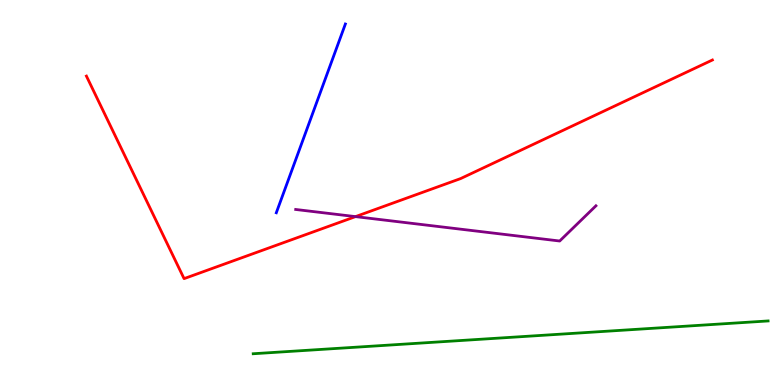[{'lines': ['blue', 'red'], 'intersections': []}, {'lines': ['green', 'red'], 'intersections': []}, {'lines': ['purple', 'red'], 'intersections': [{'x': 4.59, 'y': 4.37}]}, {'lines': ['blue', 'green'], 'intersections': []}, {'lines': ['blue', 'purple'], 'intersections': []}, {'lines': ['green', 'purple'], 'intersections': []}]